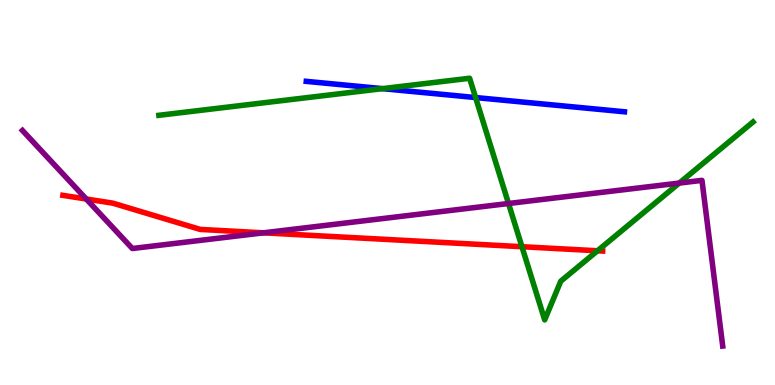[{'lines': ['blue', 'red'], 'intersections': []}, {'lines': ['green', 'red'], 'intersections': [{'x': 6.73, 'y': 3.59}, {'x': 7.71, 'y': 3.49}]}, {'lines': ['purple', 'red'], 'intersections': [{'x': 1.11, 'y': 4.83}, {'x': 3.4, 'y': 3.95}]}, {'lines': ['blue', 'green'], 'intersections': [{'x': 4.94, 'y': 7.7}, {'x': 6.14, 'y': 7.47}]}, {'lines': ['blue', 'purple'], 'intersections': []}, {'lines': ['green', 'purple'], 'intersections': [{'x': 6.56, 'y': 4.71}, {'x': 8.76, 'y': 5.24}]}]